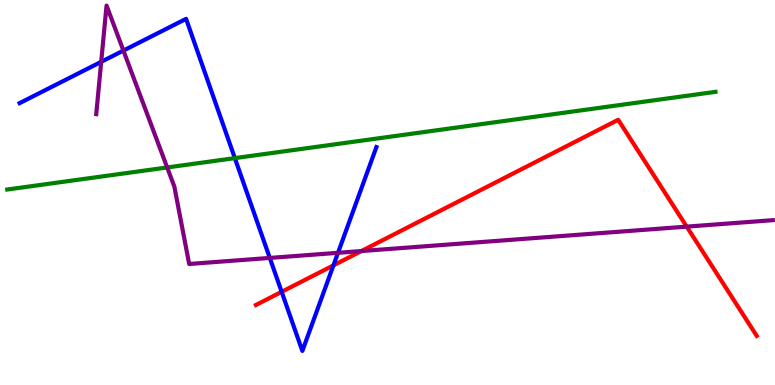[{'lines': ['blue', 'red'], 'intersections': [{'x': 3.63, 'y': 2.42}, {'x': 4.3, 'y': 3.11}]}, {'lines': ['green', 'red'], 'intersections': []}, {'lines': ['purple', 'red'], 'intersections': [{'x': 4.66, 'y': 3.48}, {'x': 8.86, 'y': 4.11}]}, {'lines': ['blue', 'green'], 'intersections': [{'x': 3.03, 'y': 5.89}]}, {'lines': ['blue', 'purple'], 'intersections': [{'x': 1.31, 'y': 8.39}, {'x': 1.59, 'y': 8.69}, {'x': 3.48, 'y': 3.3}, {'x': 4.36, 'y': 3.43}]}, {'lines': ['green', 'purple'], 'intersections': [{'x': 2.16, 'y': 5.65}]}]